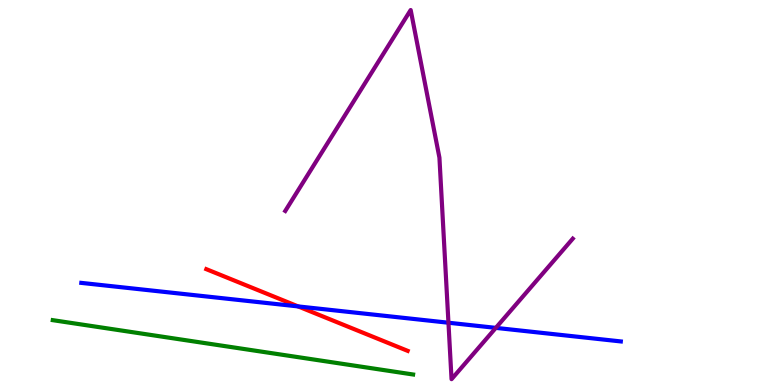[{'lines': ['blue', 'red'], 'intersections': [{'x': 3.85, 'y': 2.04}]}, {'lines': ['green', 'red'], 'intersections': []}, {'lines': ['purple', 'red'], 'intersections': []}, {'lines': ['blue', 'green'], 'intersections': []}, {'lines': ['blue', 'purple'], 'intersections': [{'x': 5.79, 'y': 1.62}, {'x': 6.4, 'y': 1.48}]}, {'lines': ['green', 'purple'], 'intersections': []}]